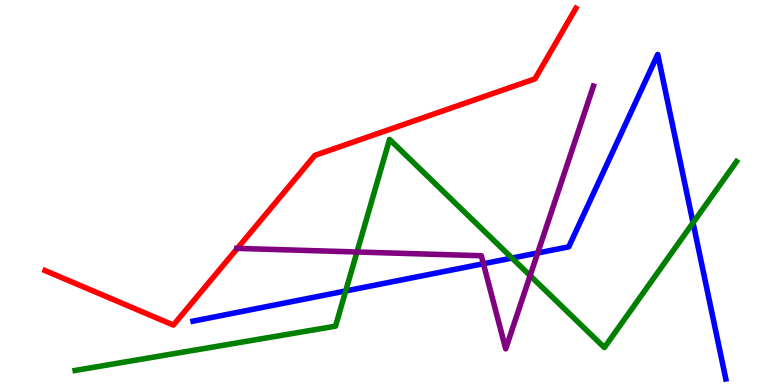[{'lines': ['blue', 'red'], 'intersections': []}, {'lines': ['green', 'red'], 'intersections': []}, {'lines': ['purple', 'red'], 'intersections': [{'x': 3.06, 'y': 3.55}]}, {'lines': ['blue', 'green'], 'intersections': [{'x': 4.46, 'y': 2.44}, {'x': 6.61, 'y': 3.3}, {'x': 8.94, 'y': 4.21}]}, {'lines': ['blue', 'purple'], 'intersections': [{'x': 6.24, 'y': 3.15}, {'x': 6.94, 'y': 3.43}]}, {'lines': ['green', 'purple'], 'intersections': [{'x': 4.61, 'y': 3.45}, {'x': 6.84, 'y': 2.84}]}]